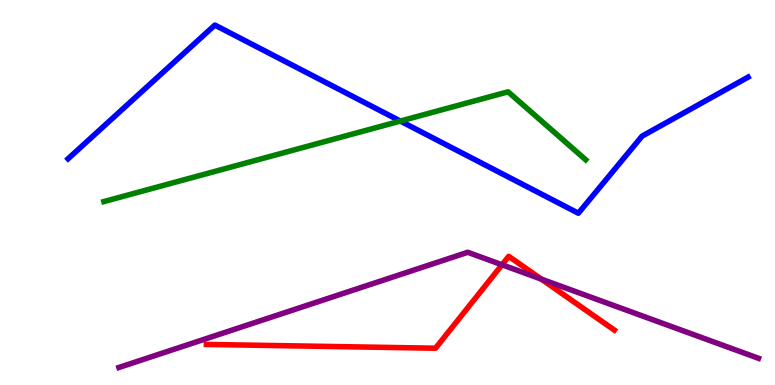[{'lines': ['blue', 'red'], 'intersections': []}, {'lines': ['green', 'red'], 'intersections': []}, {'lines': ['purple', 'red'], 'intersections': [{'x': 6.48, 'y': 3.12}, {'x': 6.99, 'y': 2.75}]}, {'lines': ['blue', 'green'], 'intersections': [{'x': 5.17, 'y': 6.86}]}, {'lines': ['blue', 'purple'], 'intersections': []}, {'lines': ['green', 'purple'], 'intersections': []}]